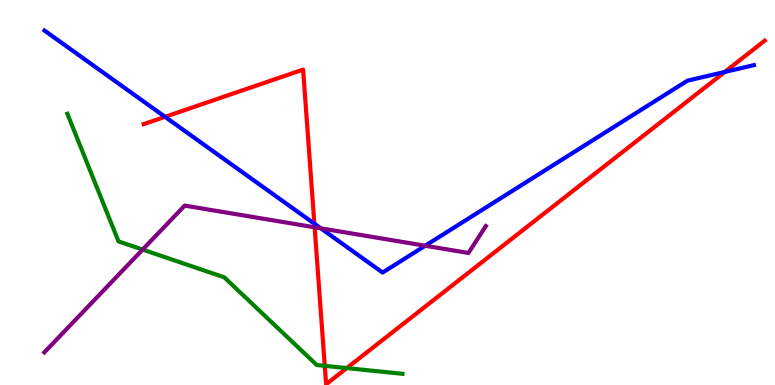[{'lines': ['blue', 'red'], 'intersections': [{'x': 2.13, 'y': 6.97}, {'x': 4.06, 'y': 4.19}, {'x': 9.35, 'y': 8.13}]}, {'lines': ['green', 'red'], 'intersections': [{'x': 4.19, 'y': 0.498}, {'x': 4.47, 'y': 0.439}]}, {'lines': ['purple', 'red'], 'intersections': [{'x': 4.06, 'y': 4.1}]}, {'lines': ['blue', 'green'], 'intersections': []}, {'lines': ['blue', 'purple'], 'intersections': [{'x': 4.14, 'y': 4.07}, {'x': 5.49, 'y': 3.62}]}, {'lines': ['green', 'purple'], 'intersections': [{'x': 1.84, 'y': 3.52}]}]